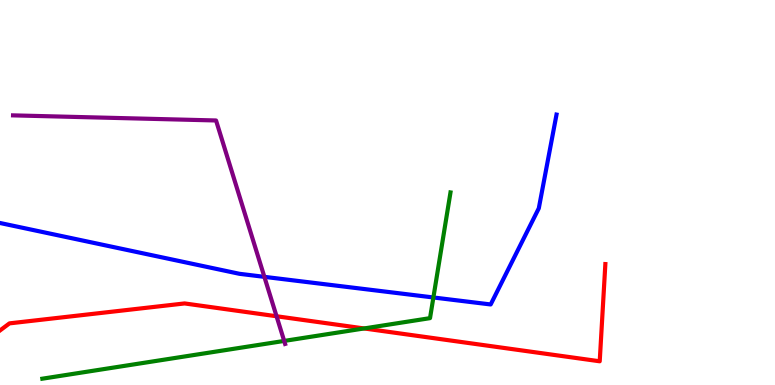[{'lines': ['blue', 'red'], 'intersections': []}, {'lines': ['green', 'red'], 'intersections': [{'x': 4.7, 'y': 1.47}]}, {'lines': ['purple', 'red'], 'intersections': [{'x': 3.57, 'y': 1.79}]}, {'lines': ['blue', 'green'], 'intersections': [{'x': 5.59, 'y': 2.27}]}, {'lines': ['blue', 'purple'], 'intersections': [{'x': 3.41, 'y': 2.81}]}, {'lines': ['green', 'purple'], 'intersections': [{'x': 3.67, 'y': 1.14}]}]